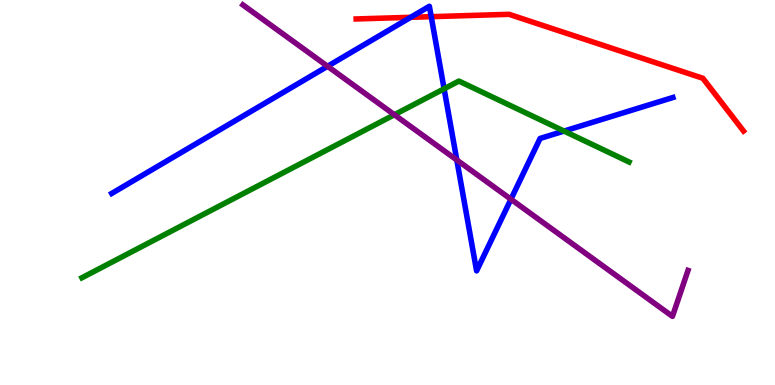[{'lines': ['blue', 'red'], 'intersections': [{'x': 5.3, 'y': 9.55}, {'x': 5.56, 'y': 9.57}]}, {'lines': ['green', 'red'], 'intersections': []}, {'lines': ['purple', 'red'], 'intersections': []}, {'lines': ['blue', 'green'], 'intersections': [{'x': 5.73, 'y': 7.69}, {'x': 7.28, 'y': 6.6}]}, {'lines': ['blue', 'purple'], 'intersections': [{'x': 4.23, 'y': 8.28}, {'x': 5.89, 'y': 5.84}, {'x': 6.59, 'y': 4.82}]}, {'lines': ['green', 'purple'], 'intersections': [{'x': 5.09, 'y': 7.02}]}]